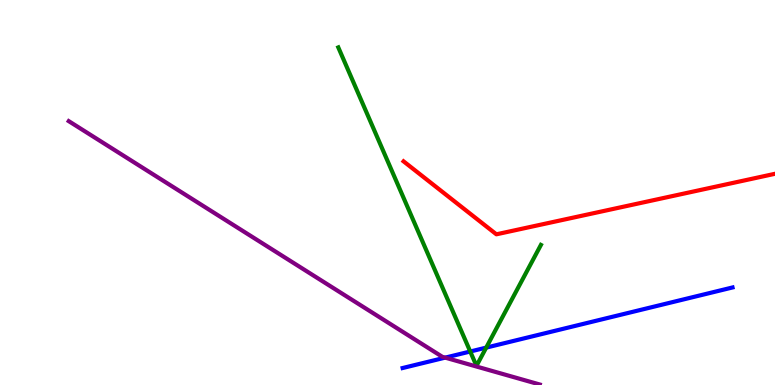[{'lines': ['blue', 'red'], 'intersections': []}, {'lines': ['green', 'red'], 'intersections': []}, {'lines': ['purple', 'red'], 'intersections': []}, {'lines': ['blue', 'green'], 'intersections': [{'x': 6.07, 'y': 0.87}, {'x': 6.27, 'y': 0.971}]}, {'lines': ['blue', 'purple'], 'intersections': [{'x': 5.74, 'y': 0.711}]}, {'lines': ['green', 'purple'], 'intersections': []}]